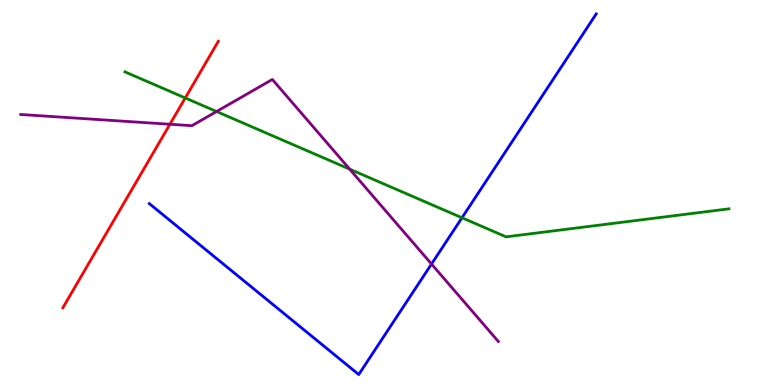[{'lines': ['blue', 'red'], 'intersections': []}, {'lines': ['green', 'red'], 'intersections': [{'x': 2.39, 'y': 7.46}]}, {'lines': ['purple', 'red'], 'intersections': [{'x': 2.19, 'y': 6.77}]}, {'lines': ['blue', 'green'], 'intersections': [{'x': 5.96, 'y': 4.34}]}, {'lines': ['blue', 'purple'], 'intersections': [{'x': 5.57, 'y': 3.14}]}, {'lines': ['green', 'purple'], 'intersections': [{'x': 2.79, 'y': 7.1}, {'x': 4.51, 'y': 5.61}]}]